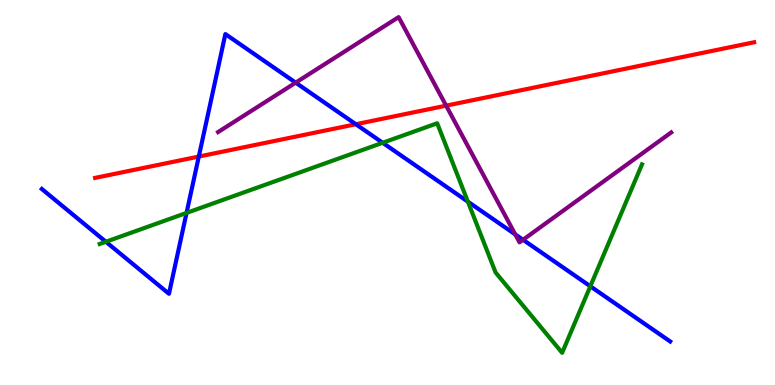[{'lines': ['blue', 'red'], 'intersections': [{'x': 2.57, 'y': 5.93}, {'x': 4.59, 'y': 6.77}]}, {'lines': ['green', 'red'], 'intersections': []}, {'lines': ['purple', 'red'], 'intersections': [{'x': 5.76, 'y': 7.26}]}, {'lines': ['blue', 'green'], 'intersections': [{'x': 1.37, 'y': 3.72}, {'x': 2.41, 'y': 4.47}, {'x': 4.94, 'y': 6.29}, {'x': 6.04, 'y': 4.76}, {'x': 7.62, 'y': 2.56}]}, {'lines': ['blue', 'purple'], 'intersections': [{'x': 3.82, 'y': 7.85}, {'x': 6.65, 'y': 3.91}, {'x': 6.75, 'y': 3.77}]}, {'lines': ['green', 'purple'], 'intersections': []}]